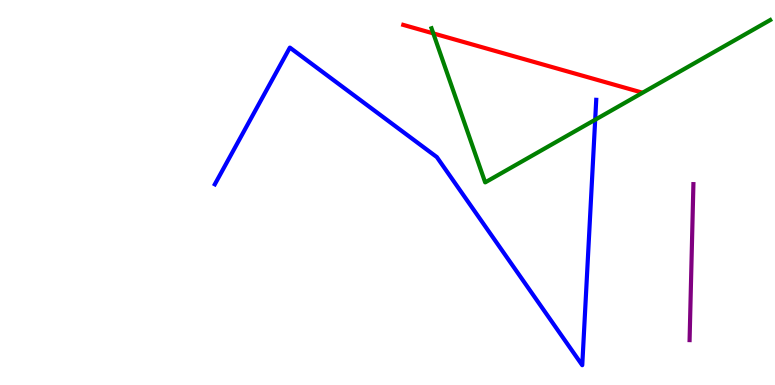[{'lines': ['blue', 'red'], 'intersections': []}, {'lines': ['green', 'red'], 'intersections': [{'x': 5.59, 'y': 9.13}]}, {'lines': ['purple', 'red'], 'intersections': []}, {'lines': ['blue', 'green'], 'intersections': [{'x': 7.68, 'y': 6.89}]}, {'lines': ['blue', 'purple'], 'intersections': []}, {'lines': ['green', 'purple'], 'intersections': []}]